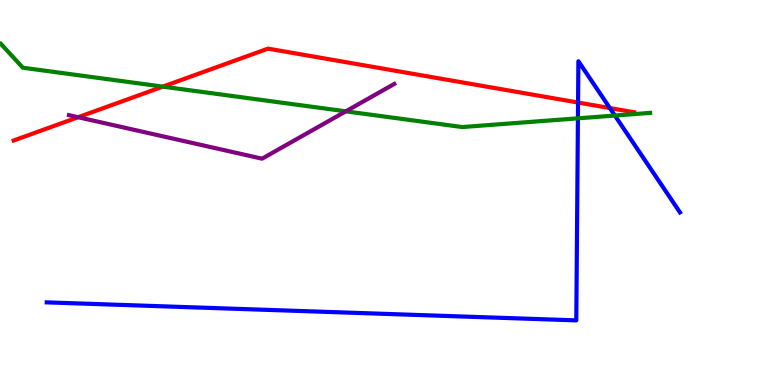[{'lines': ['blue', 'red'], 'intersections': [{'x': 7.46, 'y': 7.34}, {'x': 7.87, 'y': 7.19}]}, {'lines': ['green', 'red'], 'intersections': [{'x': 2.1, 'y': 7.75}]}, {'lines': ['purple', 'red'], 'intersections': [{'x': 1.01, 'y': 6.96}]}, {'lines': ['blue', 'green'], 'intersections': [{'x': 7.46, 'y': 6.93}, {'x': 7.93, 'y': 7.0}]}, {'lines': ['blue', 'purple'], 'intersections': []}, {'lines': ['green', 'purple'], 'intersections': [{'x': 4.46, 'y': 7.11}]}]